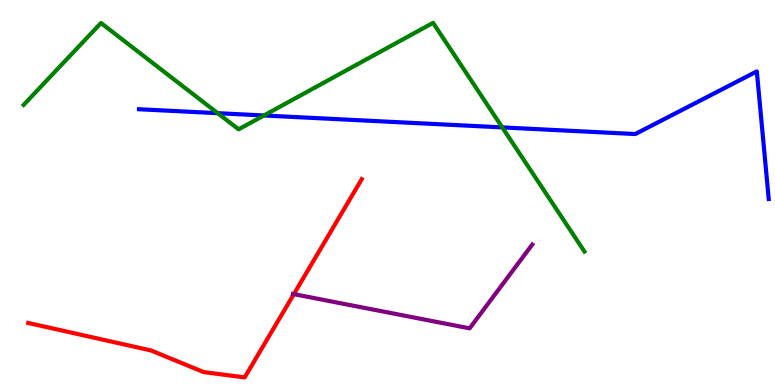[{'lines': ['blue', 'red'], 'intersections': []}, {'lines': ['green', 'red'], 'intersections': []}, {'lines': ['purple', 'red'], 'intersections': [{'x': 3.79, 'y': 2.36}]}, {'lines': ['blue', 'green'], 'intersections': [{'x': 2.81, 'y': 7.06}, {'x': 3.41, 'y': 7.0}, {'x': 6.48, 'y': 6.69}]}, {'lines': ['blue', 'purple'], 'intersections': []}, {'lines': ['green', 'purple'], 'intersections': []}]